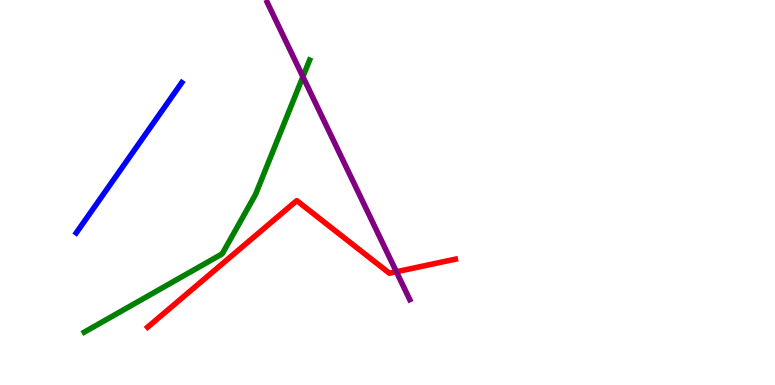[{'lines': ['blue', 'red'], 'intersections': []}, {'lines': ['green', 'red'], 'intersections': []}, {'lines': ['purple', 'red'], 'intersections': [{'x': 5.11, 'y': 2.94}]}, {'lines': ['blue', 'green'], 'intersections': []}, {'lines': ['blue', 'purple'], 'intersections': []}, {'lines': ['green', 'purple'], 'intersections': [{'x': 3.91, 'y': 8.01}]}]